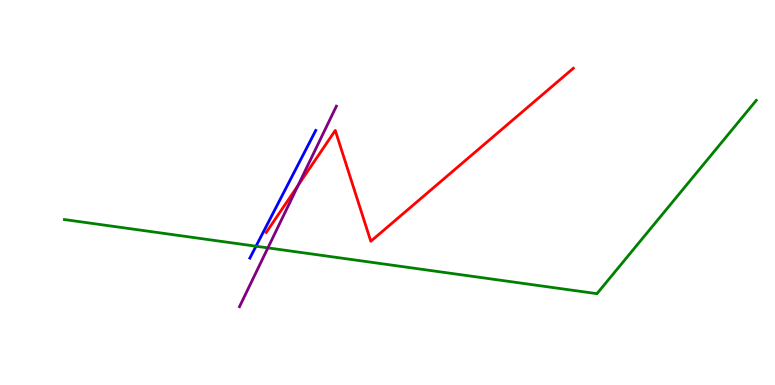[{'lines': ['blue', 'red'], 'intersections': []}, {'lines': ['green', 'red'], 'intersections': []}, {'lines': ['purple', 'red'], 'intersections': [{'x': 3.85, 'y': 5.19}]}, {'lines': ['blue', 'green'], 'intersections': [{'x': 3.3, 'y': 3.6}]}, {'lines': ['blue', 'purple'], 'intersections': []}, {'lines': ['green', 'purple'], 'intersections': [{'x': 3.46, 'y': 3.56}]}]